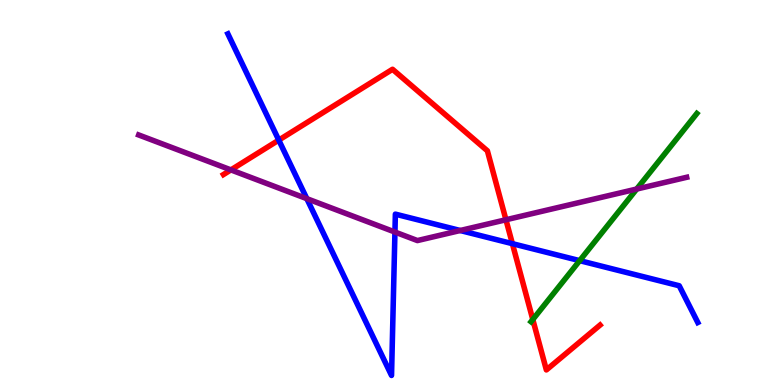[{'lines': ['blue', 'red'], 'intersections': [{'x': 3.6, 'y': 6.36}, {'x': 6.61, 'y': 3.67}]}, {'lines': ['green', 'red'], 'intersections': [{'x': 6.87, 'y': 1.7}]}, {'lines': ['purple', 'red'], 'intersections': [{'x': 2.98, 'y': 5.59}, {'x': 6.53, 'y': 4.29}]}, {'lines': ['blue', 'green'], 'intersections': [{'x': 7.48, 'y': 3.23}]}, {'lines': ['blue', 'purple'], 'intersections': [{'x': 3.96, 'y': 4.84}, {'x': 5.1, 'y': 3.97}, {'x': 5.94, 'y': 4.01}]}, {'lines': ['green', 'purple'], 'intersections': [{'x': 8.22, 'y': 5.09}]}]